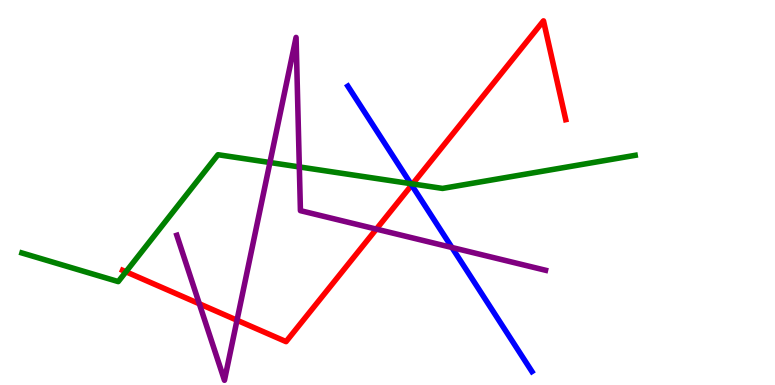[{'lines': ['blue', 'red'], 'intersections': [{'x': 5.31, 'y': 5.19}]}, {'lines': ['green', 'red'], 'intersections': [{'x': 1.63, 'y': 2.94}, {'x': 5.32, 'y': 5.22}]}, {'lines': ['purple', 'red'], 'intersections': [{'x': 2.57, 'y': 2.11}, {'x': 3.06, 'y': 1.68}, {'x': 4.86, 'y': 4.05}]}, {'lines': ['blue', 'green'], 'intersections': [{'x': 5.3, 'y': 5.23}]}, {'lines': ['blue', 'purple'], 'intersections': [{'x': 5.83, 'y': 3.57}]}, {'lines': ['green', 'purple'], 'intersections': [{'x': 3.48, 'y': 5.78}, {'x': 3.86, 'y': 5.66}]}]